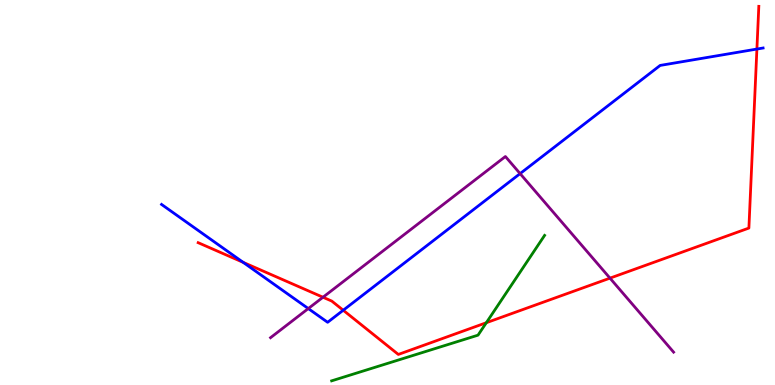[{'lines': ['blue', 'red'], 'intersections': [{'x': 3.14, 'y': 3.19}, {'x': 4.43, 'y': 1.94}, {'x': 9.77, 'y': 8.73}]}, {'lines': ['green', 'red'], 'intersections': [{'x': 6.28, 'y': 1.62}]}, {'lines': ['purple', 'red'], 'intersections': [{'x': 4.17, 'y': 2.28}, {'x': 7.87, 'y': 2.78}]}, {'lines': ['blue', 'green'], 'intersections': []}, {'lines': ['blue', 'purple'], 'intersections': [{'x': 3.98, 'y': 1.99}, {'x': 6.71, 'y': 5.49}]}, {'lines': ['green', 'purple'], 'intersections': []}]